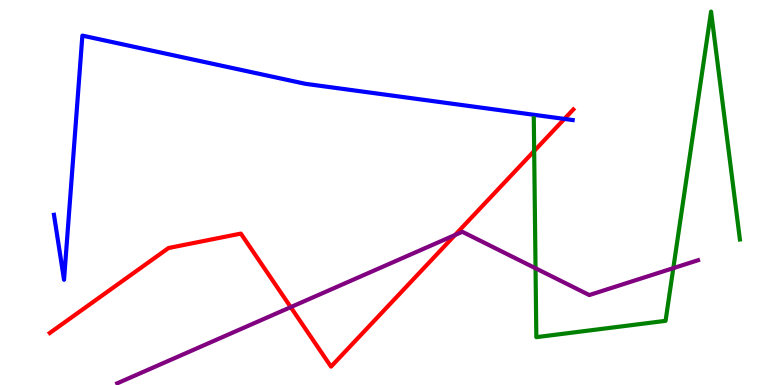[{'lines': ['blue', 'red'], 'intersections': [{'x': 7.28, 'y': 6.91}]}, {'lines': ['green', 'red'], 'intersections': [{'x': 6.89, 'y': 6.08}]}, {'lines': ['purple', 'red'], 'intersections': [{'x': 3.75, 'y': 2.02}, {'x': 5.87, 'y': 3.9}]}, {'lines': ['blue', 'green'], 'intersections': []}, {'lines': ['blue', 'purple'], 'intersections': []}, {'lines': ['green', 'purple'], 'intersections': [{'x': 6.91, 'y': 3.03}, {'x': 8.69, 'y': 3.04}]}]